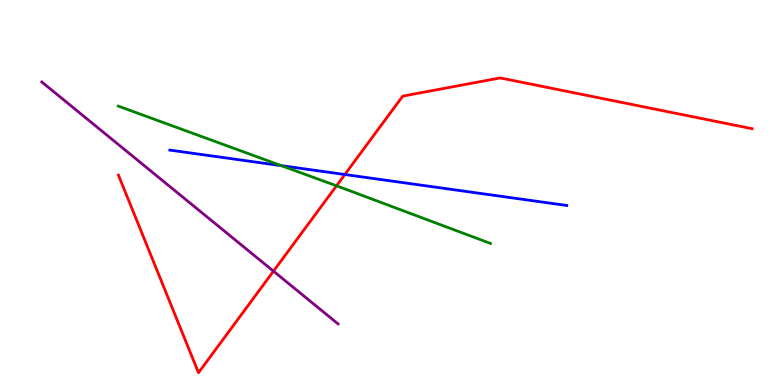[{'lines': ['blue', 'red'], 'intersections': [{'x': 4.45, 'y': 5.47}]}, {'lines': ['green', 'red'], 'intersections': [{'x': 4.34, 'y': 5.17}]}, {'lines': ['purple', 'red'], 'intersections': [{'x': 3.53, 'y': 2.96}]}, {'lines': ['blue', 'green'], 'intersections': [{'x': 3.63, 'y': 5.7}]}, {'lines': ['blue', 'purple'], 'intersections': []}, {'lines': ['green', 'purple'], 'intersections': []}]